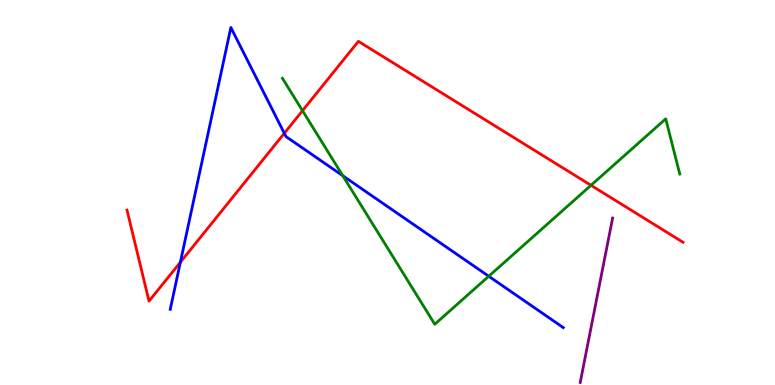[{'lines': ['blue', 'red'], 'intersections': [{'x': 2.33, 'y': 3.19}, {'x': 3.67, 'y': 6.54}]}, {'lines': ['green', 'red'], 'intersections': [{'x': 3.9, 'y': 7.12}, {'x': 7.63, 'y': 5.19}]}, {'lines': ['purple', 'red'], 'intersections': []}, {'lines': ['blue', 'green'], 'intersections': [{'x': 4.42, 'y': 5.44}, {'x': 6.31, 'y': 2.82}]}, {'lines': ['blue', 'purple'], 'intersections': []}, {'lines': ['green', 'purple'], 'intersections': []}]